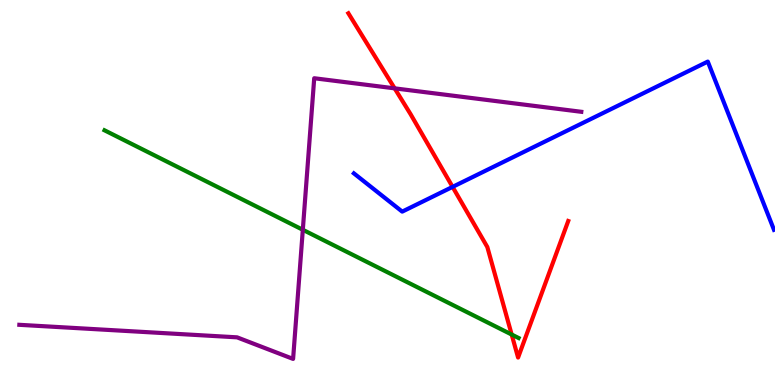[{'lines': ['blue', 'red'], 'intersections': [{'x': 5.84, 'y': 5.15}]}, {'lines': ['green', 'red'], 'intersections': [{'x': 6.6, 'y': 1.31}]}, {'lines': ['purple', 'red'], 'intersections': [{'x': 5.09, 'y': 7.71}]}, {'lines': ['blue', 'green'], 'intersections': []}, {'lines': ['blue', 'purple'], 'intersections': []}, {'lines': ['green', 'purple'], 'intersections': [{'x': 3.91, 'y': 4.03}]}]